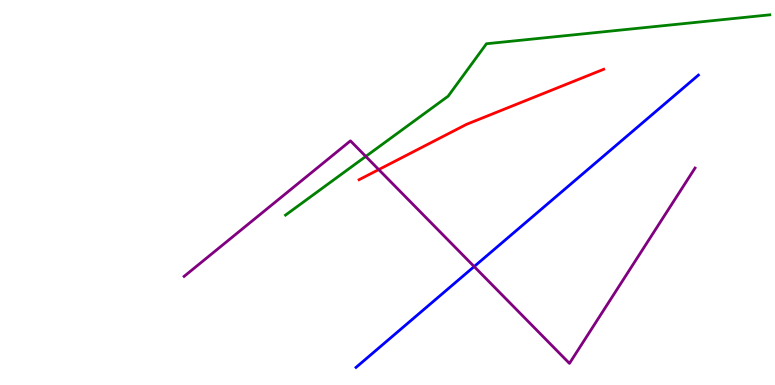[{'lines': ['blue', 'red'], 'intersections': []}, {'lines': ['green', 'red'], 'intersections': []}, {'lines': ['purple', 'red'], 'intersections': [{'x': 4.89, 'y': 5.59}]}, {'lines': ['blue', 'green'], 'intersections': []}, {'lines': ['blue', 'purple'], 'intersections': [{'x': 6.12, 'y': 3.08}]}, {'lines': ['green', 'purple'], 'intersections': [{'x': 4.72, 'y': 5.94}]}]